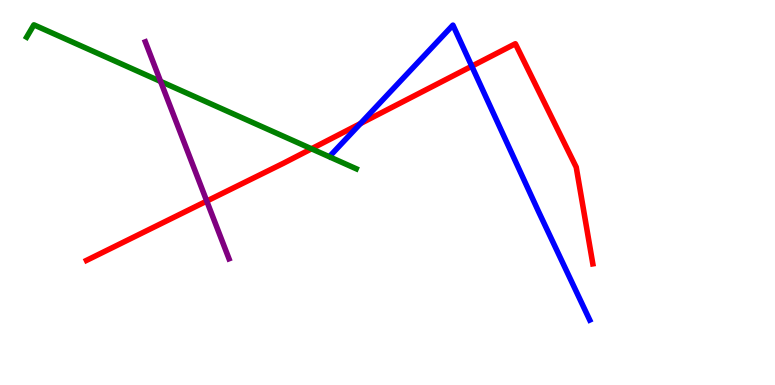[{'lines': ['blue', 'red'], 'intersections': [{'x': 4.65, 'y': 6.79}, {'x': 6.09, 'y': 8.28}]}, {'lines': ['green', 'red'], 'intersections': [{'x': 4.02, 'y': 6.14}]}, {'lines': ['purple', 'red'], 'intersections': [{'x': 2.67, 'y': 4.78}]}, {'lines': ['blue', 'green'], 'intersections': []}, {'lines': ['blue', 'purple'], 'intersections': []}, {'lines': ['green', 'purple'], 'intersections': [{'x': 2.07, 'y': 7.89}]}]